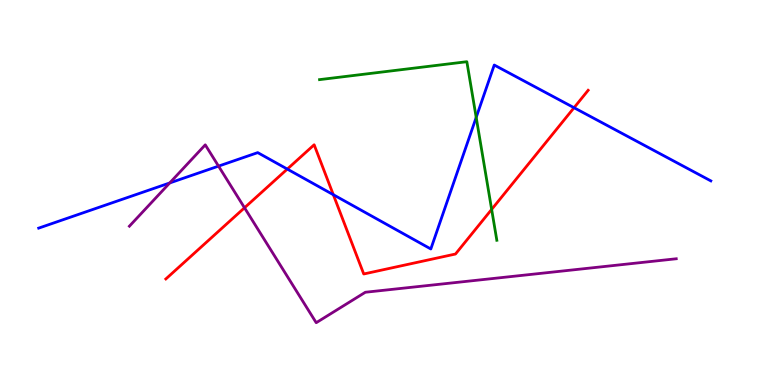[{'lines': ['blue', 'red'], 'intersections': [{'x': 3.71, 'y': 5.61}, {'x': 4.3, 'y': 4.94}, {'x': 7.41, 'y': 7.2}]}, {'lines': ['green', 'red'], 'intersections': [{'x': 6.34, 'y': 4.56}]}, {'lines': ['purple', 'red'], 'intersections': [{'x': 3.16, 'y': 4.6}]}, {'lines': ['blue', 'green'], 'intersections': [{'x': 6.14, 'y': 6.95}]}, {'lines': ['blue', 'purple'], 'intersections': [{'x': 2.19, 'y': 5.25}, {'x': 2.82, 'y': 5.69}]}, {'lines': ['green', 'purple'], 'intersections': []}]